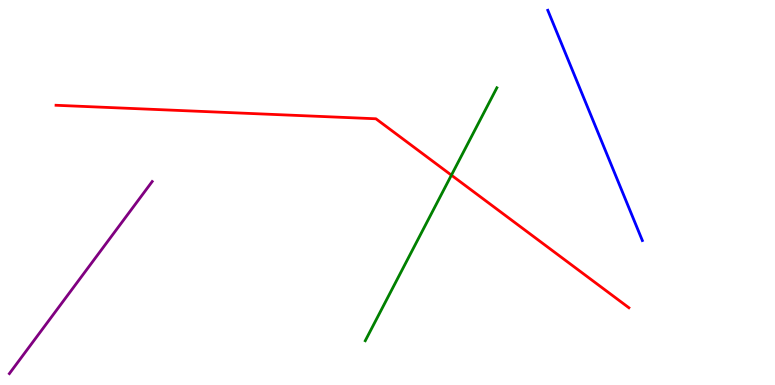[{'lines': ['blue', 'red'], 'intersections': []}, {'lines': ['green', 'red'], 'intersections': [{'x': 5.82, 'y': 5.45}]}, {'lines': ['purple', 'red'], 'intersections': []}, {'lines': ['blue', 'green'], 'intersections': []}, {'lines': ['blue', 'purple'], 'intersections': []}, {'lines': ['green', 'purple'], 'intersections': []}]